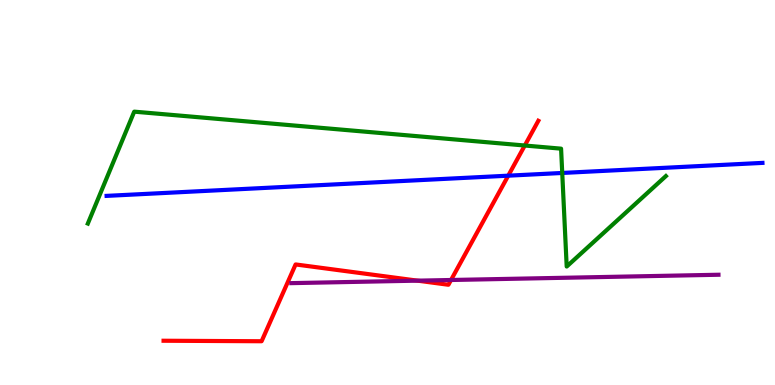[{'lines': ['blue', 'red'], 'intersections': [{'x': 6.56, 'y': 5.44}]}, {'lines': ['green', 'red'], 'intersections': [{'x': 6.77, 'y': 6.22}]}, {'lines': ['purple', 'red'], 'intersections': [{'x': 5.39, 'y': 2.71}, {'x': 5.82, 'y': 2.73}]}, {'lines': ['blue', 'green'], 'intersections': [{'x': 7.25, 'y': 5.51}]}, {'lines': ['blue', 'purple'], 'intersections': []}, {'lines': ['green', 'purple'], 'intersections': []}]